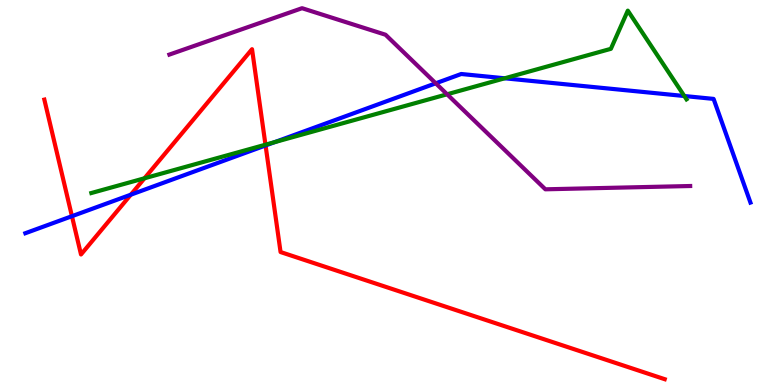[{'lines': ['blue', 'red'], 'intersections': [{'x': 0.928, 'y': 4.38}, {'x': 1.69, 'y': 4.94}, {'x': 3.43, 'y': 6.22}]}, {'lines': ['green', 'red'], 'intersections': [{'x': 1.86, 'y': 5.37}, {'x': 3.43, 'y': 6.24}]}, {'lines': ['purple', 'red'], 'intersections': []}, {'lines': ['blue', 'green'], 'intersections': [{'x': 3.54, 'y': 6.31}, {'x': 6.51, 'y': 7.97}, {'x': 8.83, 'y': 7.51}]}, {'lines': ['blue', 'purple'], 'intersections': [{'x': 5.62, 'y': 7.84}]}, {'lines': ['green', 'purple'], 'intersections': [{'x': 5.77, 'y': 7.55}]}]